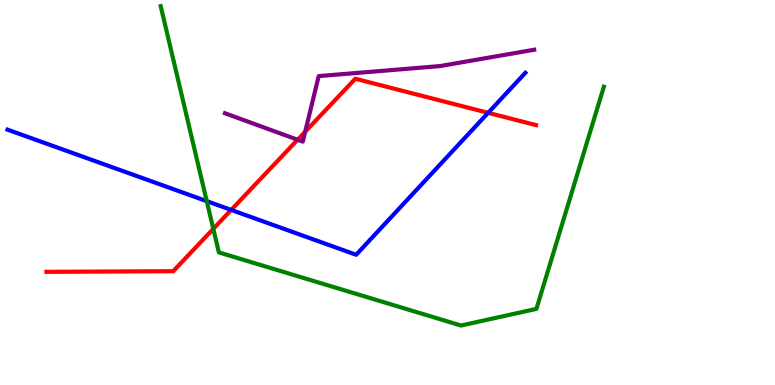[{'lines': ['blue', 'red'], 'intersections': [{'x': 2.98, 'y': 4.55}, {'x': 6.3, 'y': 7.07}]}, {'lines': ['green', 'red'], 'intersections': [{'x': 2.75, 'y': 4.06}]}, {'lines': ['purple', 'red'], 'intersections': [{'x': 3.84, 'y': 6.37}, {'x': 3.94, 'y': 6.58}]}, {'lines': ['blue', 'green'], 'intersections': [{'x': 2.67, 'y': 4.78}]}, {'lines': ['blue', 'purple'], 'intersections': []}, {'lines': ['green', 'purple'], 'intersections': []}]